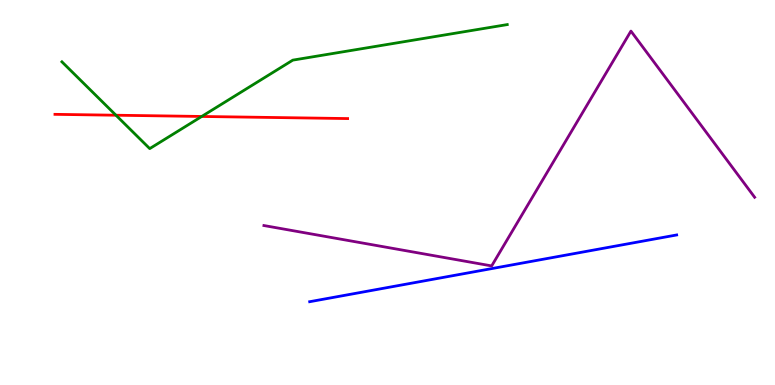[{'lines': ['blue', 'red'], 'intersections': []}, {'lines': ['green', 'red'], 'intersections': [{'x': 1.5, 'y': 7.01}, {'x': 2.6, 'y': 6.98}]}, {'lines': ['purple', 'red'], 'intersections': []}, {'lines': ['blue', 'green'], 'intersections': []}, {'lines': ['blue', 'purple'], 'intersections': []}, {'lines': ['green', 'purple'], 'intersections': []}]